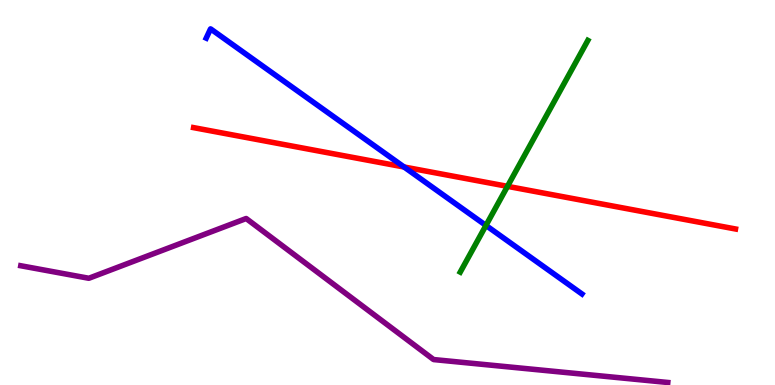[{'lines': ['blue', 'red'], 'intersections': [{'x': 5.21, 'y': 5.66}]}, {'lines': ['green', 'red'], 'intersections': [{'x': 6.55, 'y': 5.16}]}, {'lines': ['purple', 'red'], 'intersections': []}, {'lines': ['blue', 'green'], 'intersections': [{'x': 6.27, 'y': 4.14}]}, {'lines': ['blue', 'purple'], 'intersections': []}, {'lines': ['green', 'purple'], 'intersections': []}]